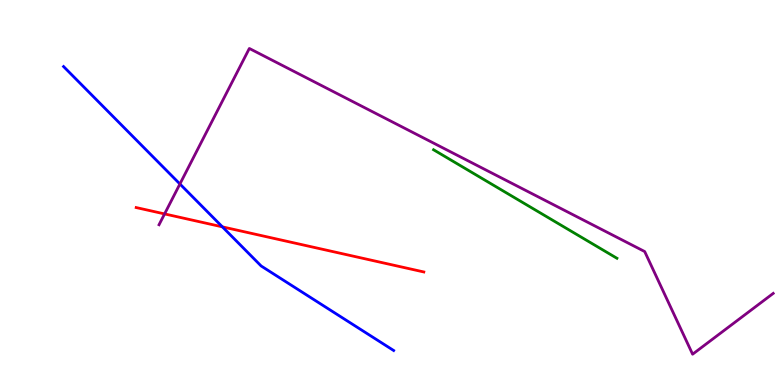[{'lines': ['blue', 'red'], 'intersections': [{'x': 2.87, 'y': 4.11}]}, {'lines': ['green', 'red'], 'intersections': []}, {'lines': ['purple', 'red'], 'intersections': [{'x': 2.12, 'y': 4.44}]}, {'lines': ['blue', 'green'], 'intersections': []}, {'lines': ['blue', 'purple'], 'intersections': [{'x': 2.32, 'y': 5.22}]}, {'lines': ['green', 'purple'], 'intersections': []}]